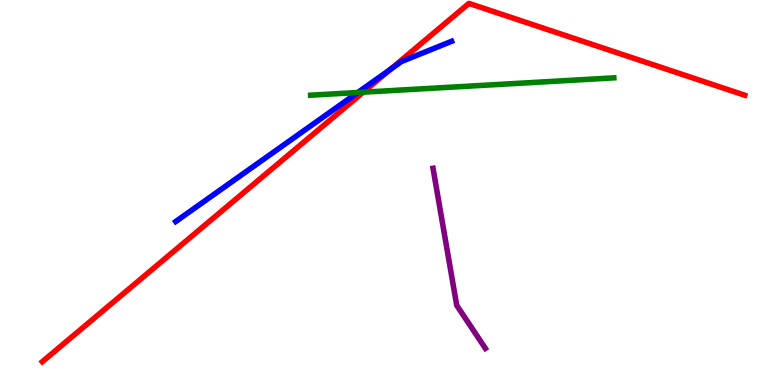[{'lines': ['blue', 'red'], 'intersections': [{'x': 5.04, 'y': 8.19}]}, {'lines': ['green', 'red'], 'intersections': [{'x': 4.69, 'y': 7.61}]}, {'lines': ['purple', 'red'], 'intersections': []}, {'lines': ['blue', 'green'], 'intersections': [{'x': 4.62, 'y': 7.6}]}, {'lines': ['blue', 'purple'], 'intersections': []}, {'lines': ['green', 'purple'], 'intersections': []}]